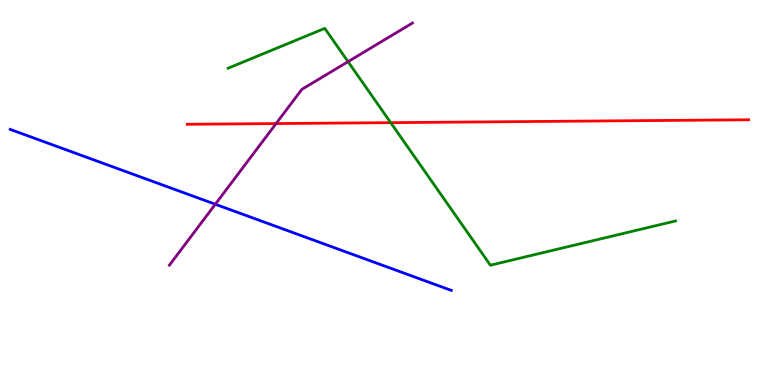[{'lines': ['blue', 'red'], 'intersections': []}, {'lines': ['green', 'red'], 'intersections': [{'x': 5.04, 'y': 6.81}]}, {'lines': ['purple', 'red'], 'intersections': [{'x': 3.56, 'y': 6.79}]}, {'lines': ['blue', 'green'], 'intersections': []}, {'lines': ['blue', 'purple'], 'intersections': [{'x': 2.78, 'y': 4.69}]}, {'lines': ['green', 'purple'], 'intersections': [{'x': 4.49, 'y': 8.4}]}]